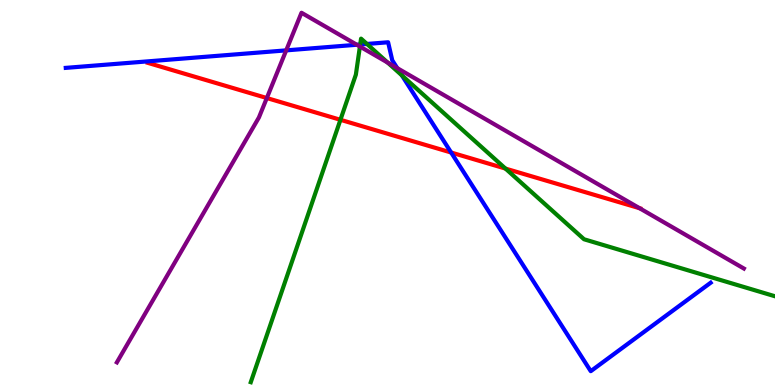[{'lines': ['blue', 'red'], 'intersections': [{'x': 5.82, 'y': 6.04}]}, {'lines': ['green', 'red'], 'intersections': [{'x': 4.39, 'y': 6.89}, {'x': 6.52, 'y': 5.62}]}, {'lines': ['purple', 'red'], 'intersections': [{'x': 3.44, 'y': 7.45}, {'x': 8.25, 'y': 4.59}]}, {'lines': ['blue', 'green'], 'intersections': [{'x': 4.65, 'y': 8.84}, {'x': 4.73, 'y': 8.86}, {'x': 5.19, 'y': 8.04}]}, {'lines': ['blue', 'purple'], 'intersections': [{'x': 3.69, 'y': 8.69}, {'x': 4.6, 'y': 8.84}, {'x': 5.13, 'y': 8.23}]}, {'lines': ['green', 'purple'], 'intersections': [{'x': 4.64, 'y': 8.79}, {'x': 5.0, 'y': 8.37}]}]